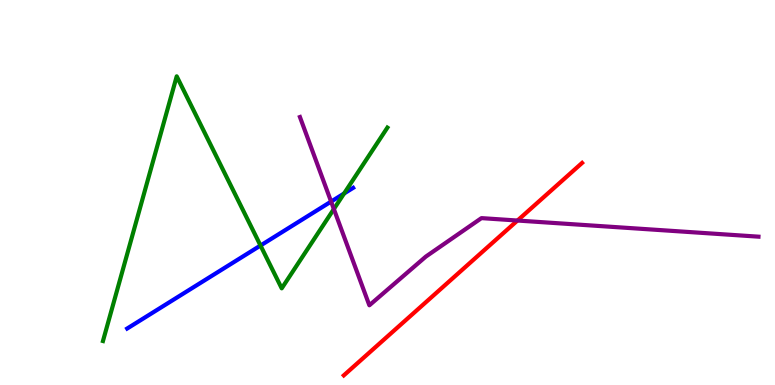[{'lines': ['blue', 'red'], 'intersections': []}, {'lines': ['green', 'red'], 'intersections': []}, {'lines': ['purple', 'red'], 'intersections': [{'x': 6.68, 'y': 4.27}]}, {'lines': ['blue', 'green'], 'intersections': [{'x': 3.36, 'y': 3.62}, {'x': 4.44, 'y': 4.97}]}, {'lines': ['blue', 'purple'], 'intersections': [{'x': 4.27, 'y': 4.76}]}, {'lines': ['green', 'purple'], 'intersections': [{'x': 4.31, 'y': 4.57}]}]